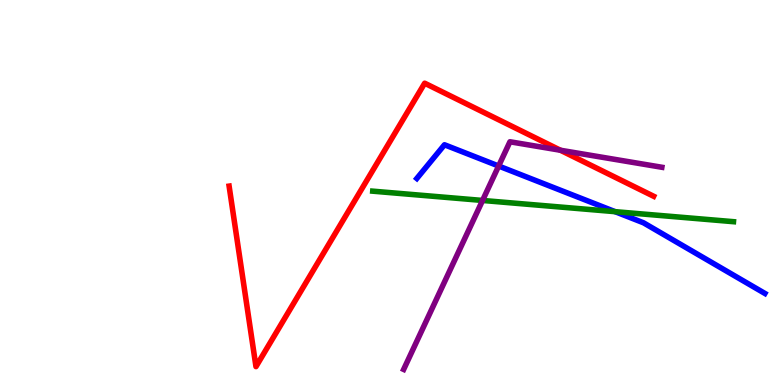[{'lines': ['blue', 'red'], 'intersections': []}, {'lines': ['green', 'red'], 'intersections': []}, {'lines': ['purple', 'red'], 'intersections': [{'x': 7.23, 'y': 6.1}]}, {'lines': ['blue', 'green'], 'intersections': [{'x': 7.94, 'y': 4.5}]}, {'lines': ['blue', 'purple'], 'intersections': [{'x': 6.43, 'y': 5.69}]}, {'lines': ['green', 'purple'], 'intersections': [{'x': 6.23, 'y': 4.79}]}]